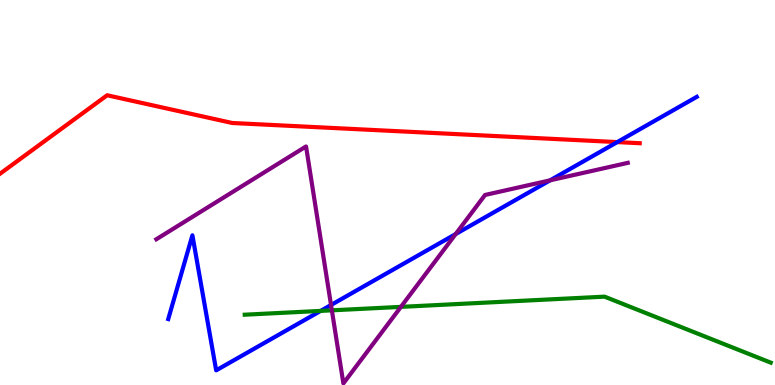[{'lines': ['blue', 'red'], 'intersections': [{'x': 7.96, 'y': 6.31}]}, {'lines': ['green', 'red'], 'intersections': []}, {'lines': ['purple', 'red'], 'intersections': []}, {'lines': ['blue', 'green'], 'intersections': [{'x': 4.14, 'y': 1.92}]}, {'lines': ['blue', 'purple'], 'intersections': [{'x': 4.27, 'y': 2.08}, {'x': 5.88, 'y': 3.92}, {'x': 7.1, 'y': 5.32}]}, {'lines': ['green', 'purple'], 'intersections': [{'x': 4.28, 'y': 1.94}, {'x': 5.17, 'y': 2.03}]}]